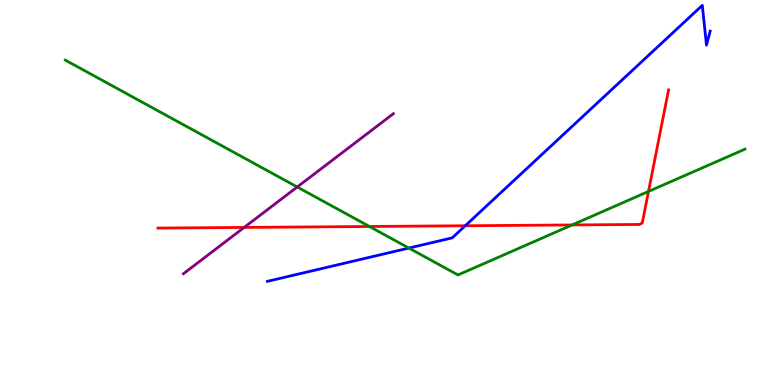[{'lines': ['blue', 'red'], 'intersections': [{'x': 6.0, 'y': 4.14}]}, {'lines': ['green', 'red'], 'intersections': [{'x': 4.77, 'y': 4.12}, {'x': 7.38, 'y': 4.16}, {'x': 8.37, 'y': 5.03}]}, {'lines': ['purple', 'red'], 'intersections': [{'x': 3.15, 'y': 4.09}]}, {'lines': ['blue', 'green'], 'intersections': [{'x': 5.28, 'y': 3.56}]}, {'lines': ['blue', 'purple'], 'intersections': []}, {'lines': ['green', 'purple'], 'intersections': [{'x': 3.84, 'y': 5.14}]}]